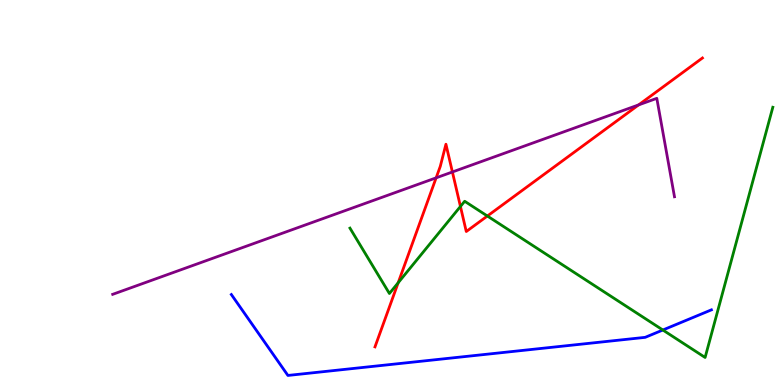[{'lines': ['blue', 'red'], 'intersections': []}, {'lines': ['green', 'red'], 'intersections': [{'x': 5.14, 'y': 2.66}, {'x': 5.94, 'y': 4.64}, {'x': 6.29, 'y': 4.39}]}, {'lines': ['purple', 'red'], 'intersections': [{'x': 5.63, 'y': 5.38}, {'x': 5.84, 'y': 5.53}, {'x': 8.24, 'y': 7.28}]}, {'lines': ['blue', 'green'], 'intersections': [{'x': 8.55, 'y': 1.43}]}, {'lines': ['blue', 'purple'], 'intersections': []}, {'lines': ['green', 'purple'], 'intersections': []}]